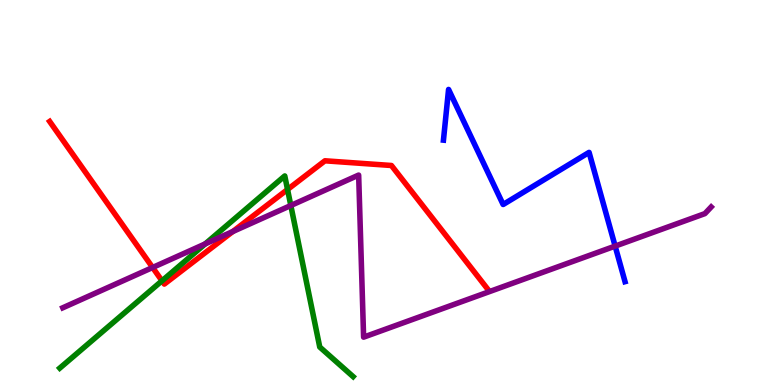[{'lines': ['blue', 'red'], 'intersections': []}, {'lines': ['green', 'red'], 'intersections': [{'x': 2.09, 'y': 2.71}, {'x': 3.71, 'y': 5.08}]}, {'lines': ['purple', 'red'], 'intersections': [{'x': 1.97, 'y': 3.05}, {'x': 3.0, 'y': 3.99}]}, {'lines': ['blue', 'green'], 'intersections': []}, {'lines': ['blue', 'purple'], 'intersections': [{'x': 7.94, 'y': 3.61}]}, {'lines': ['green', 'purple'], 'intersections': [{'x': 2.65, 'y': 3.66}, {'x': 3.75, 'y': 4.66}]}]